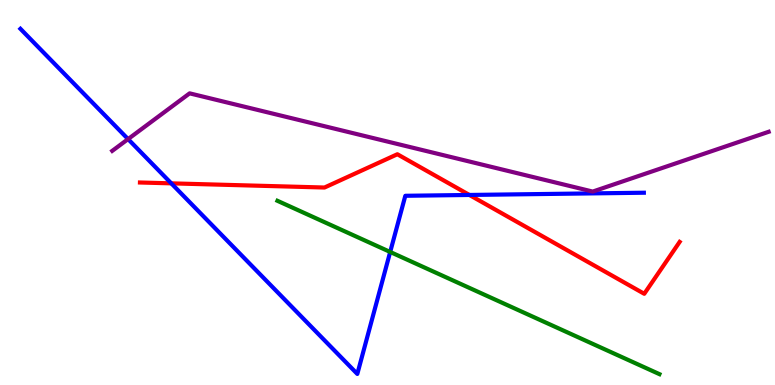[{'lines': ['blue', 'red'], 'intersections': [{'x': 2.21, 'y': 5.24}, {'x': 6.06, 'y': 4.94}]}, {'lines': ['green', 'red'], 'intersections': []}, {'lines': ['purple', 'red'], 'intersections': []}, {'lines': ['blue', 'green'], 'intersections': [{'x': 5.03, 'y': 3.46}]}, {'lines': ['blue', 'purple'], 'intersections': [{'x': 1.65, 'y': 6.39}]}, {'lines': ['green', 'purple'], 'intersections': []}]